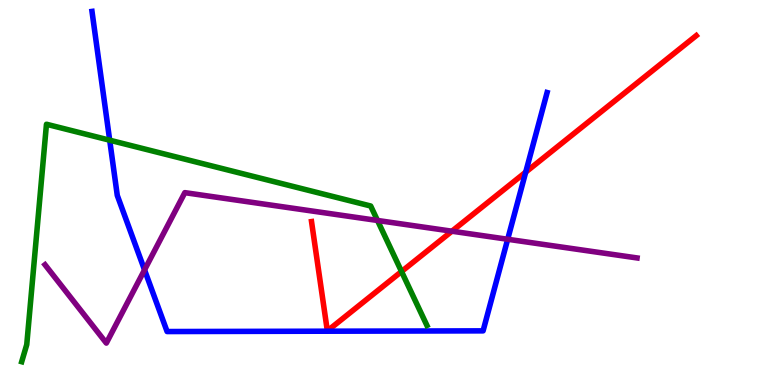[{'lines': ['blue', 'red'], 'intersections': [{'x': 6.78, 'y': 5.53}]}, {'lines': ['green', 'red'], 'intersections': [{'x': 5.18, 'y': 2.95}]}, {'lines': ['purple', 'red'], 'intersections': [{'x': 5.83, 'y': 3.99}]}, {'lines': ['blue', 'green'], 'intersections': [{'x': 1.42, 'y': 6.36}]}, {'lines': ['blue', 'purple'], 'intersections': [{'x': 1.87, 'y': 2.99}, {'x': 6.55, 'y': 3.79}]}, {'lines': ['green', 'purple'], 'intersections': [{'x': 4.87, 'y': 4.27}]}]